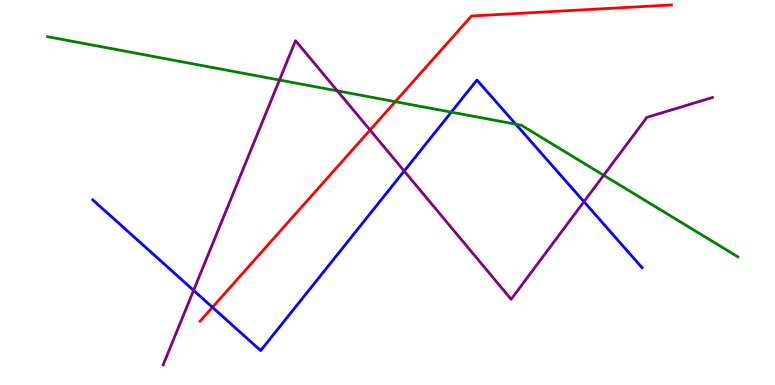[{'lines': ['blue', 'red'], 'intersections': [{'x': 2.74, 'y': 2.02}]}, {'lines': ['green', 'red'], 'intersections': [{'x': 5.1, 'y': 7.36}]}, {'lines': ['purple', 'red'], 'intersections': [{'x': 4.77, 'y': 6.62}]}, {'lines': ['blue', 'green'], 'intersections': [{'x': 5.82, 'y': 7.09}, {'x': 6.65, 'y': 6.77}]}, {'lines': ['blue', 'purple'], 'intersections': [{'x': 2.5, 'y': 2.46}, {'x': 5.22, 'y': 5.56}, {'x': 7.54, 'y': 4.76}]}, {'lines': ['green', 'purple'], 'intersections': [{'x': 3.61, 'y': 7.92}, {'x': 4.35, 'y': 7.64}, {'x': 7.79, 'y': 5.45}]}]